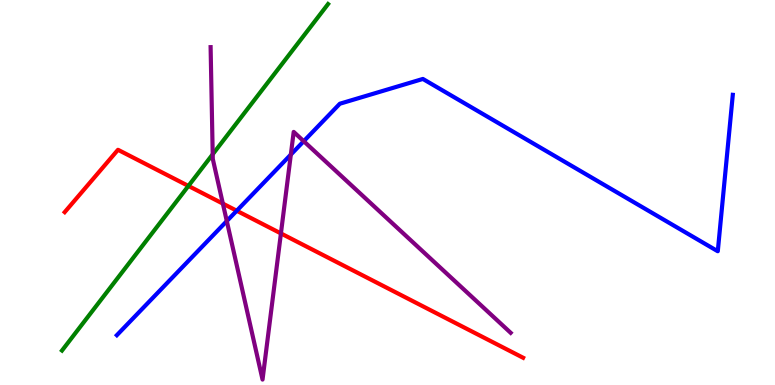[{'lines': ['blue', 'red'], 'intersections': [{'x': 3.05, 'y': 4.53}]}, {'lines': ['green', 'red'], 'intersections': [{'x': 2.43, 'y': 5.17}]}, {'lines': ['purple', 'red'], 'intersections': [{'x': 2.88, 'y': 4.71}, {'x': 3.62, 'y': 3.94}]}, {'lines': ['blue', 'green'], 'intersections': []}, {'lines': ['blue', 'purple'], 'intersections': [{'x': 2.93, 'y': 4.26}, {'x': 3.75, 'y': 5.98}, {'x': 3.92, 'y': 6.33}]}, {'lines': ['green', 'purple'], 'intersections': [{'x': 2.74, 'y': 5.99}]}]